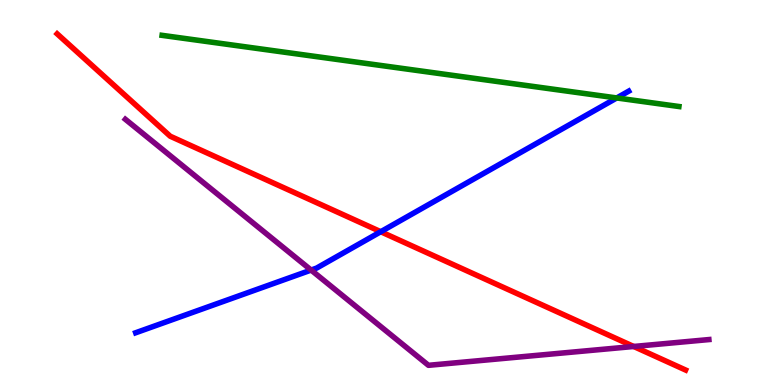[{'lines': ['blue', 'red'], 'intersections': [{'x': 4.91, 'y': 3.98}]}, {'lines': ['green', 'red'], 'intersections': []}, {'lines': ['purple', 'red'], 'intersections': [{'x': 8.18, 'y': 1.0}]}, {'lines': ['blue', 'green'], 'intersections': [{'x': 7.96, 'y': 7.46}]}, {'lines': ['blue', 'purple'], 'intersections': [{'x': 4.01, 'y': 2.99}]}, {'lines': ['green', 'purple'], 'intersections': []}]